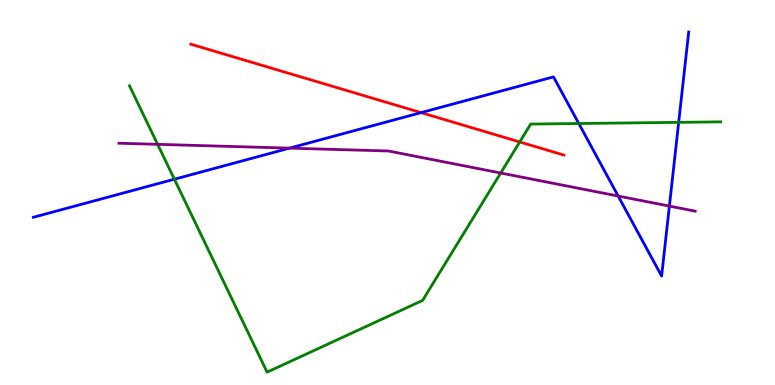[{'lines': ['blue', 'red'], 'intersections': [{'x': 5.43, 'y': 7.07}]}, {'lines': ['green', 'red'], 'intersections': [{'x': 6.71, 'y': 6.31}]}, {'lines': ['purple', 'red'], 'intersections': []}, {'lines': ['blue', 'green'], 'intersections': [{'x': 2.25, 'y': 5.35}, {'x': 7.47, 'y': 6.79}, {'x': 8.76, 'y': 6.82}]}, {'lines': ['blue', 'purple'], 'intersections': [{'x': 3.74, 'y': 6.15}, {'x': 7.98, 'y': 4.91}, {'x': 8.64, 'y': 4.65}]}, {'lines': ['green', 'purple'], 'intersections': [{'x': 2.03, 'y': 6.25}, {'x': 6.46, 'y': 5.51}]}]